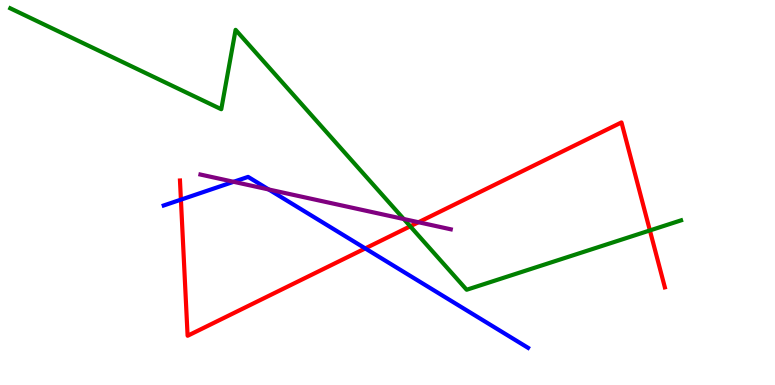[{'lines': ['blue', 'red'], 'intersections': [{'x': 2.33, 'y': 4.81}, {'x': 4.71, 'y': 3.55}]}, {'lines': ['green', 'red'], 'intersections': [{'x': 5.29, 'y': 4.12}, {'x': 8.39, 'y': 4.01}]}, {'lines': ['purple', 'red'], 'intersections': [{'x': 5.4, 'y': 4.23}]}, {'lines': ['blue', 'green'], 'intersections': []}, {'lines': ['blue', 'purple'], 'intersections': [{'x': 3.01, 'y': 5.28}, {'x': 3.47, 'y': 5.08}]}, {'lines': ['green', 'purple'], 'intersections': [{'x': 5.21, 'y': 4.31}]}]